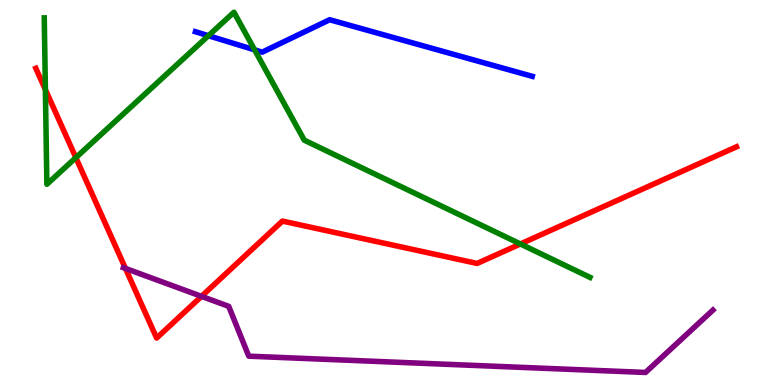[{'lines': ['blue', 'red'], 'intersections': []}, {'lines': ['green', 'red'], 'intersections': [{'x': 0.586, 'y': 7.67}, {'x': 0.979, 'y': 5.91}, {'x': 6.71, 'y': 3.66}]}, {'lines': ['purple', 'red'], 'intersections': [{'x': 1.62, 'y': 3.03}, {'x': 2.6, 'y': 2.3}]}, {'lines': ['blue', 'green'], 'intersections': [{'x': 2.69, 'y': 9.07}, {'x': 3.29, 'y': 8.71}]}, {'lines': ['blue', 'purple'], 'intersections': []}, {'lines': ['green', 'purple'], 'intersections': []}]